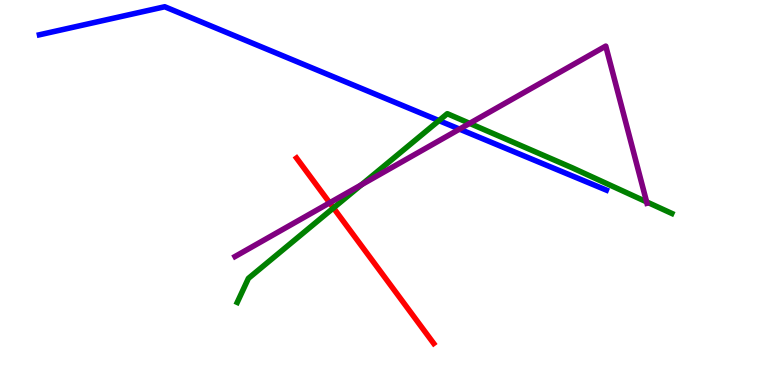[{'lines': ['blue', 'red'], 'intersections': []}, {'lines': ['green', 'red'], 'intersections': [{'x': 4.3, 'y': 4.6}]}, {'lines': ['purple', 'red'], 'intersections': [{'x': 4.25, 'y': 4.73}]}, {'lines': ['blue', 'green'], 'intersections': [{'x': 5.66, 'y': 6.87}]}, {'lines': ['blue', 'purple'], 'intersections': [{'x': 5.93, 'y': 6.65}]}, {'lines': ['green', 'purple'], 'intersections': [{'x': 4.66, 'y': 5.2}, {'x': 6.06, 'y': 6.8}, {'x': 8.34, 'y': 4.76}]}]